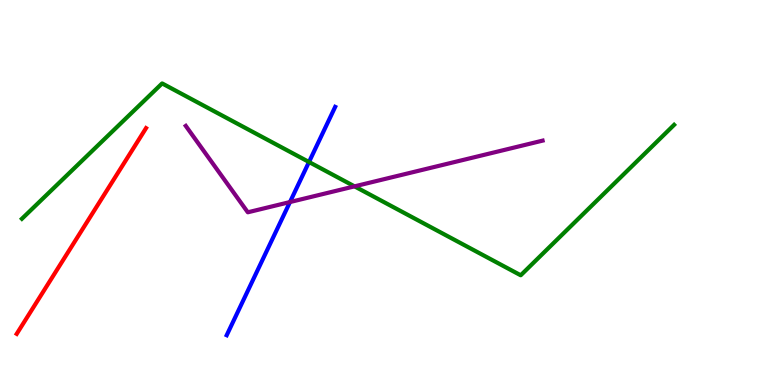[{'lines': ['blue', 'red'], 'intersections': []}, {'lines': ['green', 'red'], 'intersections': []}, {'lines': ['purple', 'red'], 'intersections': []}, {'lines': ['blue', 'green'], 'intersections': [{'x': 3.99, 'y': 5.79}]}, {'lines': ['blue', 'purple'], 'intersections': [{'x': 3.74, 'y': 4.75}]}, {'lines': ['green', 'purple'], 'intersections': [{'x': 4.57, 'y': 5.16}]}]